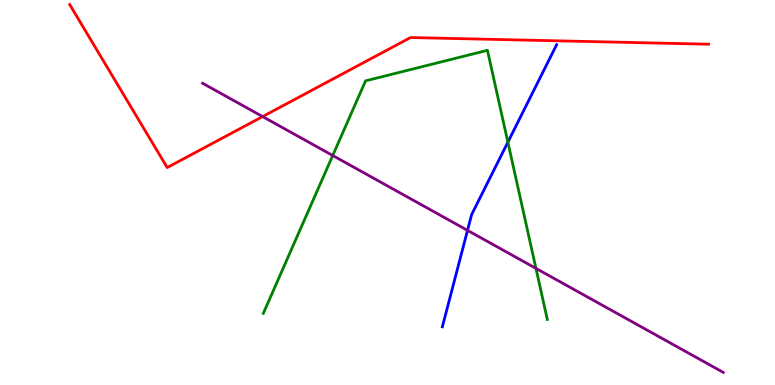[{'lines': ['blue', 'red'], 'intersections': []}, {'lines': ['green', 'red'], 'intersections': []}, {'lines': ['purple', 'red'], 'intersections': [{'x': 3.39, 'y': 6.97}]}, {'lines': ['blue', 'green'], 'intersections': [{'x': 6.55, 'y': 6.31}]}, {'lines': ['blue', 'purple'], 'intersections': [{'x': 6.03, 'y': 4.02}]}, {'lines': ['green', 'purple'], 'intersections': [{'x': 4.29, 'y': 5.96}, {'x': 6.92, 'y': 3.03}]}]